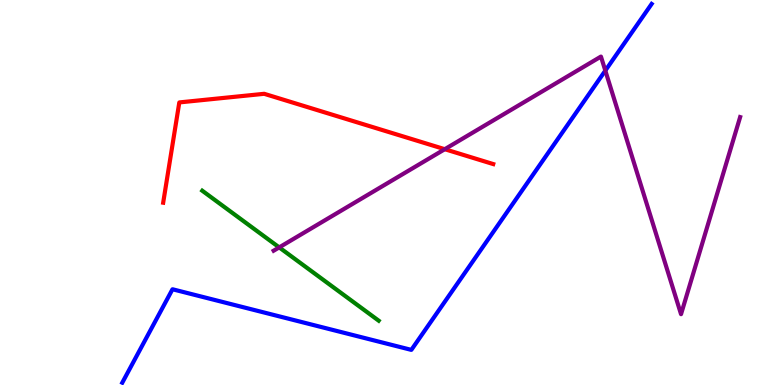[{'lines': ['blue', 'red'], 'intersections': []}, {'lines': ['green', 'red'], 'intersections': []}, {'lines': ['purple', 'red'], 'intersections': [{'x': 5.74, 'y': 6.12}]}, {'lines': ['blue', 'green'], 'intersections': []}, {'lines': ['blue', 'purple'], 'intersections': [{'x': 7.81, 'y': 8.17}]}, {'lines': ['green', 'purple'], 'intersections': [{'x': 3.6, 'y': 3.57}]}]